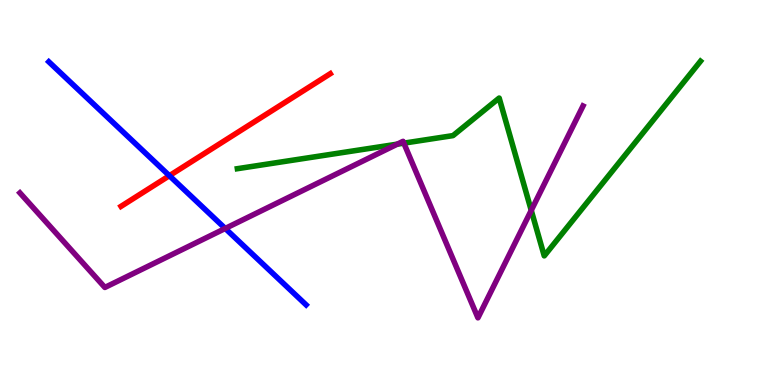[{'lines': ['blue', 'red'], 'intersections': [{'x': 2.19, 'y': 5.44}]}, {'lines': ['green', 'red'], 'intersections': []}, {'lines': ['purple', 'red'], 'intersections': []}, {'lines': ['blue', 'green'], 'intersections': []}, {'lines': ['blue', 'purple'], 'intersections': [{'x': 2.91, 'y': 4.07}]}, {'lines': ['green', 'purple'], 'intersections': [{'x': 5.13, 'y': 6.26}, {'x': 5.21, 'y': 6.28}, {'x': 6.85, 'y': 4.54}]}]